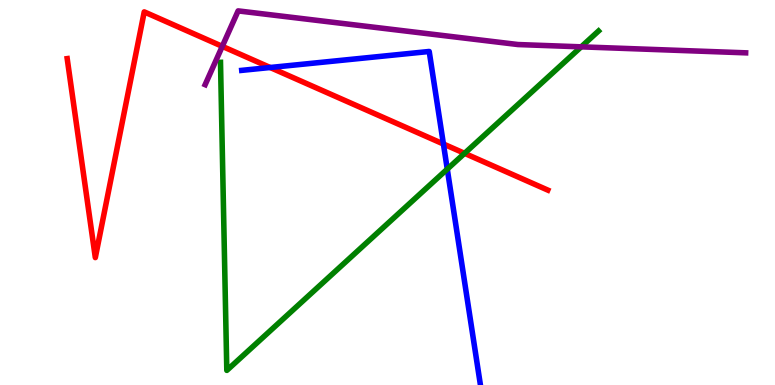[{'lines': ['blue', 'red'], 'intersections': [{'x': 3.49, 'y': 8.25}, {'x': 5.72, 'y': 6.26}]}, {'lines': ['green', 'red'], 'intersections': [{'x': 5.99, 'y': 6.02}]}, {'lines': ['purple', 'red'], 'intersections': [{'x': 2.87, 'y': 8.8}]}, {'lines': ['blue', 'green'], 'intersections': [{'x': 5.77, 'y': 5.61}]}, {'lines': ['blue', 'purple'], 'intersections': []}, {'lines': ['green', 'purple'], 'intersections': [{'x': 7.5, 'y': 8.78}]}]